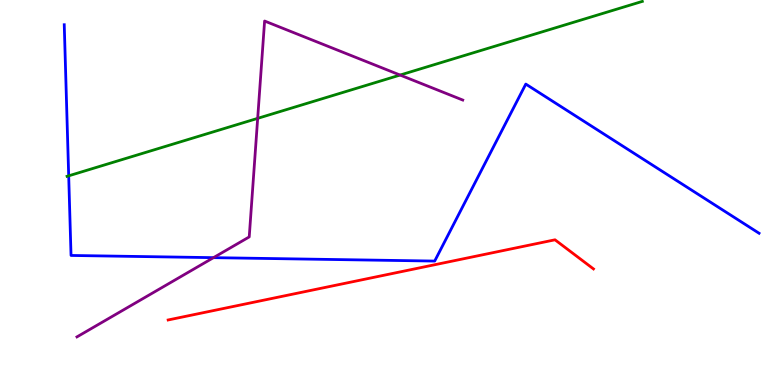[{'lines': ['blue', 'red'], 'intersections': []}, {'lines': ['green', 'red'], 'intersections': []}, {'lines': ['purple', 'red'], 'intersections': []}, {'lines': ['blue', 'green'], 'intersections': [{'x': 0.886, 'y': 5.43}]}, {'lines': ['blue', 'purple'], 'intersections': [{'x': 2.75, 'y': 3.31}]}, {'lines': ['green', 'purple'], 'intersections': [{'x': 3.32, 'y': 6.93}, {'x': 5.16, 'y': 8.05}]}]